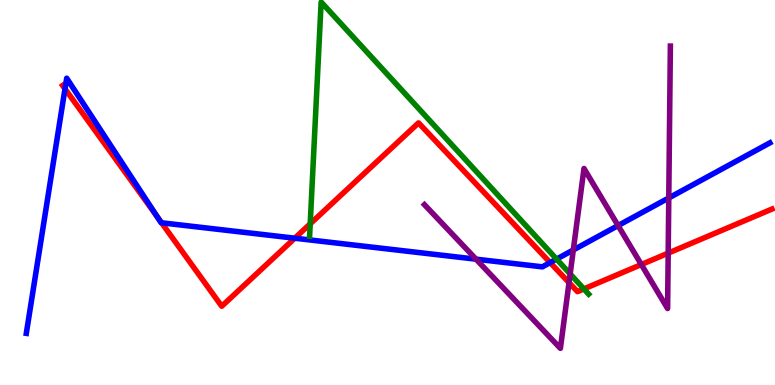[{'lines': ['blue', 'red'], 'intersections': [{'x': 0.839, 'y': 7.69}, {'x': 2.03, 'y': 4.36}, {'x': 2.08, 'y': 4.21}, {'x': 3.8, 'y': 3.81}, {'x': 7.1, 'y': 3.18}]}, {'lines': ['green', 'red'], 'intersections': [{'x': 4.0, 'y': 4.19}, {'x': 7.53, 'y': 2.5}]}, {'lines': ['purple', 'red'], 'intersections': [{'x': 7.34, 'y': 2.66}, {'x': 8.28, 'y': 3.13}, {'x': 8.62, 'y': 3.43}]}, {'lines': ['blue', 'green'], 'intersections': [{'x': 7.18, 'y': 3.27}]}, {'lines': ['blue', 'purple'], 'intersections': [{'x': 6.14, 'y': 3.27}, {'x': 7.4, 'y': 3.51}, {'x': 7.98, 'y': 4.14}, {'x': 8.63, 'y': 4.86}]}, {'lines': ['green', 'purple'], 'intersections': [{'x': 7.36, 'y': 2.88}]}]